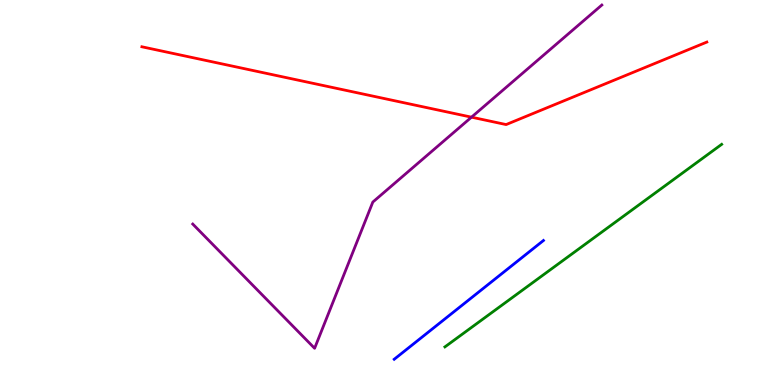[{'lines': ['blue', 'red'], 'intersections': []}, {'lines': ['green', 'red'], 'intersections': []}, {'lines': ['purple', 'red'], 'intersections': [{'x': 6.08, 'y': 6.96}]}, {'lines': ['blue', 'green'], 'intersections': []}, {'lines': ['blue', 'purple'], 'intersections': []}, {'lines': ['green', 'purple'], 'intersections': []}]